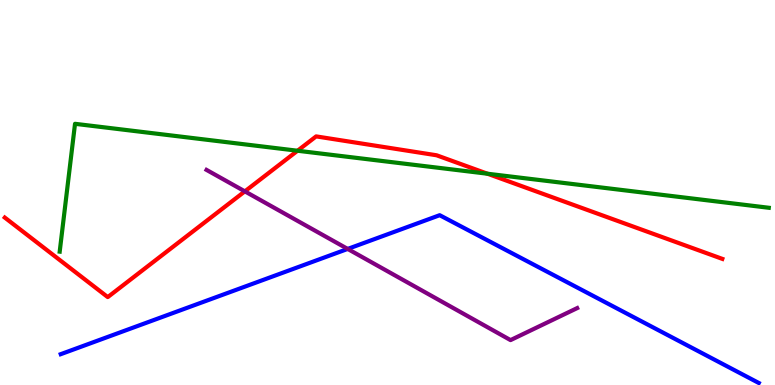[{'lines': ['blue', 'red'], 'intersections': []}, {'lines': ['green', 'red'], 'intersections': [{'x': 3.84, 'y': 6.08}, {'x': 6.29, 'y': 5.49}]}, {'lines': ['purple', 'red'], 'intersections': [{'x': 3.16, 'y': 5.03}]}, {'lines': ['blue', 'green'], 'intersections': []}, {'lines': ['blue', 'purple'], 'intersections': [{'x': 4.49, 'y': 3.53}]}, {'lines': ['green', 'purple'], 'intersections': []}]